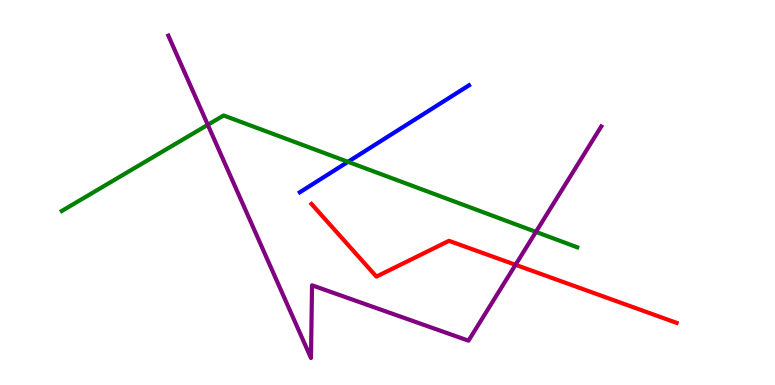[{'lines': ['blue', 'red'], 'intersections': []}, {'lines': ['green', 'red'], 'intersections': []}, {'lines': ['purple', 'red'], 'intersections': [{'x': 6.65, 'y': 3.12}]}, {'lines': ['blue', 'green'], 'intersections': [{'x': 4.49, 'y': 5.8}]}, {'lines': ['blue', 'purple'], 'intersections': []}, {'lines': ['green', 'purple'], 'intersections': [{'x': 2.68, 'y': 6.76}, {'x': 6.92, 'y': 3.98}]}]